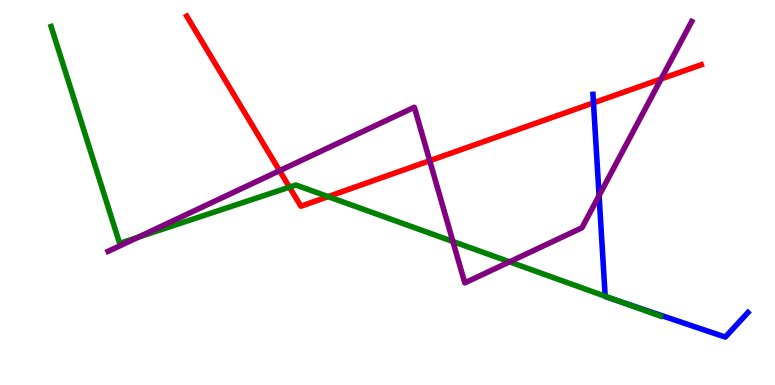[{'lines': ['blue', 'red'], 'intersections': [{'x': 7.66, 'y': 7.33}]}, {'lines': ['green', 'red'], 'intersections': [{'x': 3.73, 'y': 5.14}, {'x': 4.23, 'y': 4.89}]}, {'lines': ['purple', 'red'], 'intersections': [{'x': 3.61, 'y': 5.57}, {'x': 5.54, 'y': 5.83}, {'x': 8.53, 'y': 7.95}]}, {'lines': ['blue', 'green'], 'intersections': [{'x': 7.81, 'y': 2.31}, {'x': 7.99, 'y': 2.17}]}, {'lines': ['blue', 'purple'], 'intersections': [{'x': 7.73, 'y': 4.92}]}, {'lines': ['green', 'purple'], 'intersections': [{'x': 1.78, 'y': 3.84}, {'x': 5.84, 'y': 3.73}, {'x': 6.57, 'y': 3.2}]}]